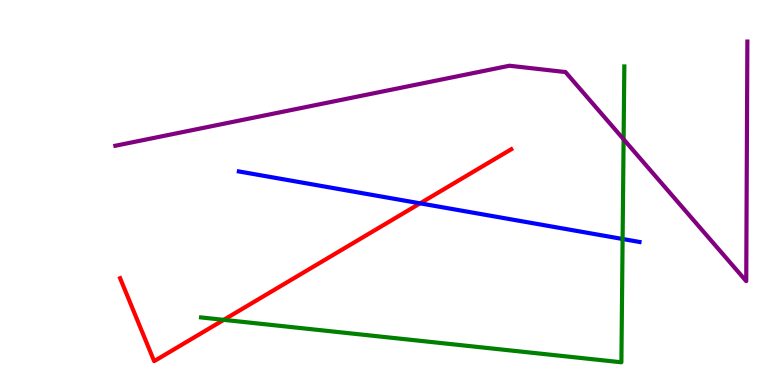[{'lines': ['blue', 'red'], 'intersections': [{'x': 5.42, 'y': 4.72}]}, {'lines': ['green', 'red'], 'intersections': [{'x': 2.89, 'y': 1.69}]}, {'lines': ['purple', 'red'], 'intersections': []}, {'lines': ['blue', 'green'], 'intersections': [{'x': 8.03, 'y': 3.79}]}, {'lines': ['blue', 'purple'], 'intersections': []}, {'lines': ['green', 'purple'], 'intersections': [{'x': 8.05, 'y': 6.38}]}]